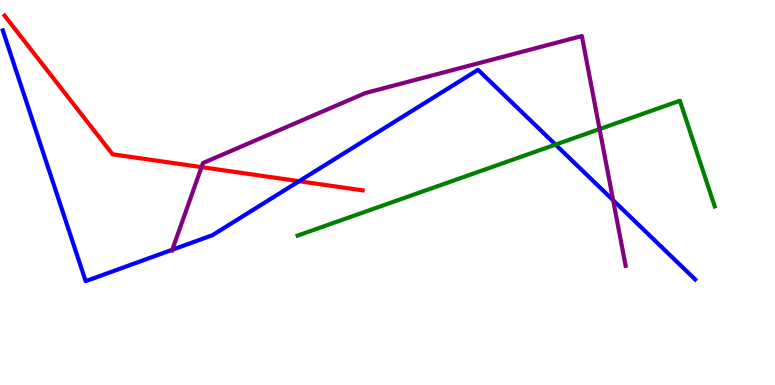[{'lines': ['blue', 'red'], 'intersections': [{'x': 3.86, 'y': 5.29}]}, {'lines': ['green', 'red'], 'intersections': []}, {'lines': ['purple', 'red'], 'intersections': [{'x': 2.6, 'y': 5.66}]}, {'lines': ['blue', 'green'], 'intersections': [{'x': 7.17, 'y': 6.24}]}, {'lines': ['blue', 'purple'], 'intersections': [{'x': 2.22, 'y': 3.51}, {'x': 7.91, 'y': 4.8}]}, {'lines': ['green', 'purple'], 'intersections': [{'x': 7.74, 'y': 6.65}]}]